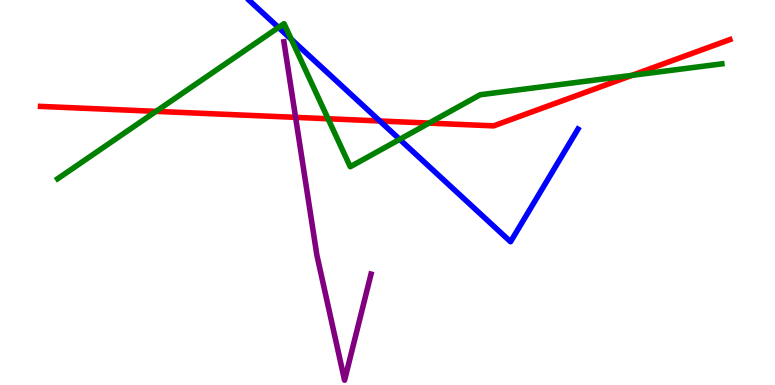[{'lines': ['blue', 'red'], 'intersections': [{'x': 4.9, 'y': 6.86}]}, {'lines': ['green', 'red'], 'intersections': [{'x': 2.01, 'y': 7.11}, {'x': 4.23, 'y': 6.92}, {'x': 5.54, 'y': 6.8}, {'x': 8.16, 'y': 8.04}]}, {'lines': ['purple', 'red'], 'intersections': [{'x': 3.81, 'y': 6.95}]}, {'lines': ['blue', 'green'], 'intersections': [{'x': 3.59, 'y': 9.29}, {'x': 3.76, 'y': 8.98}, {'x': 5.16, 'y': 6.38}]}, {'lines': ['blue', 'purple'], 'intersections': []}, {'lines': ['green', 'purple'], 'intersections': []}]